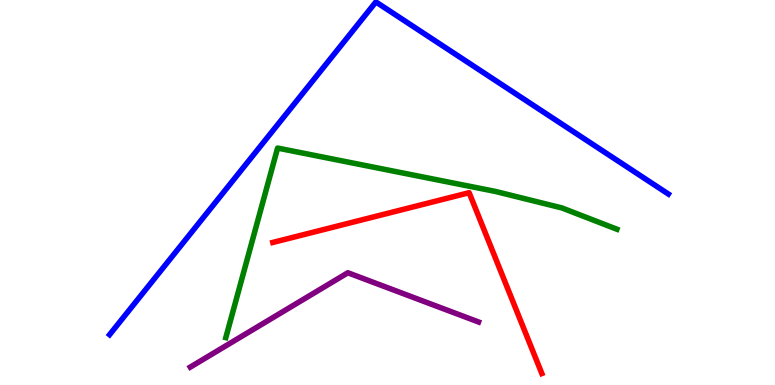[{'lines': ['blue', 'red'], 'intersections': []}, {'lines': ['green', 'red'], 'intersections': []}, {'lines': ['purple', 'red'], 'intersections': []}, {'lines': ['blue', 'green'], 'intersections': []}, {'lines': ['blue', 'purple'], 'intersections': []}, {'lines': ['green', 'purple'], 'intersections': []}]